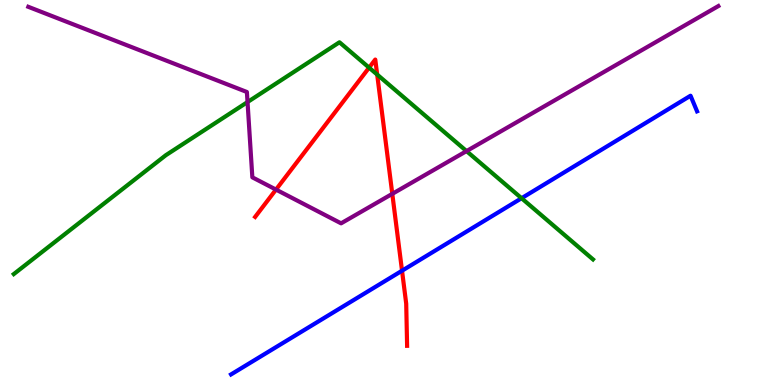[{'lines': ['blue', 'red'], 'intersections': [{'x': 5.19, 'y': 2.97}]}, {'lines': ['green', 'red'], 'intersections': [{'x': 4.76, 'y': 8.24}, {'x': 4.87, 'y': 8.06}]}, {'lines': ['purple', 'red'], 'intersections': [{'x': 3.56, 'y': 5.08}, {'x': 5.06, 'y': 4.97}]}, {'lines': ['blue', 'green'], 'intersections': [{'x': 6.73, 'y': 4.85}]}, {'lines': ['blue', 'purple'], 'intersections': []}, {'lines': ['green', 'purple'], 'intersections': [{'x': 3.19, 'y': 7.35}, {'x': 6.02, 'y': 6.08}]}]